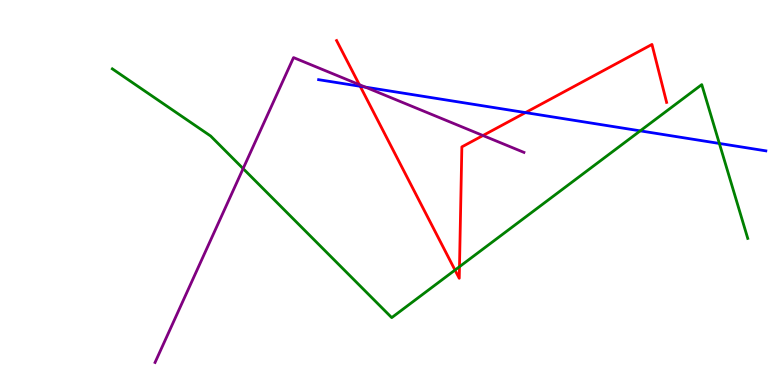[{'lines': ['blue', 'red'], 'intersections': [{'x': 4.65, 'y': 7.76}, {'x': 6.78, 'y': 7.08}]}, {'lines': ['green', 'red'], 'intersections': [{'x': 5.87, 'y': 2.99}, {'x': 5.93, 'y': 3.07}]}, {'lines': ['purple', 'red'], 'intersections': [{'x': 4.64, 'y': 7.8}, {'x': 6.23, 'y': 6.48}]}, {'lines': ['blue', 'green'], 'intersections': [{'x': 8.26, 'y': 6.6}, {'x': 9.28, 'y': 6.27}]}, {'lines': ['blue', 'purple'], 'intersections': [{'x': 4.71, 'y': 7.74}]}, {'lines': ['green', 'purple'], 'intersections': [{'x': 3.14, 'y': 5.62}]}]